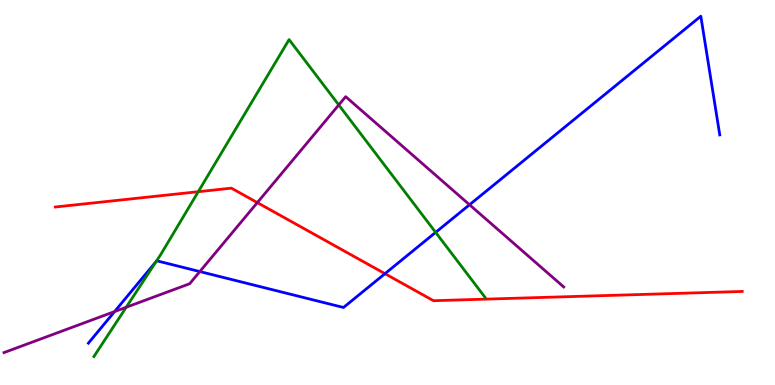[{'lines': ['blue', 'red'], 'intersections': [{'x': 4.97, 'y': 2.89}]}, {'lines': ['green', 'red'], 'intersections': [{'x': 2.56, 'y': 5.02}]}, {'lines': ['purple', 'red'], 'intersections': [{'x': 3.32, 'y': 4.74}]}, {'lines': ['blue', 'green'], 'intersections': [{'x': 2.02, 'y': 3.22}, {'x': 5.62, 'y': 3.96}]}, {'lines': ['blue', 'purple'], 'intersections': [{'x': 1.48, 'y': 1.91}, {'x': 2.58, 'y': 2.95}, {'x': 6.06, 'y': 4.68}]}, {'lines': ['green', 'purple'], 'intersections': [{'x': 1.63, 'y': 2.02}, {'x': 4.37, 'y': 7.27}]}]